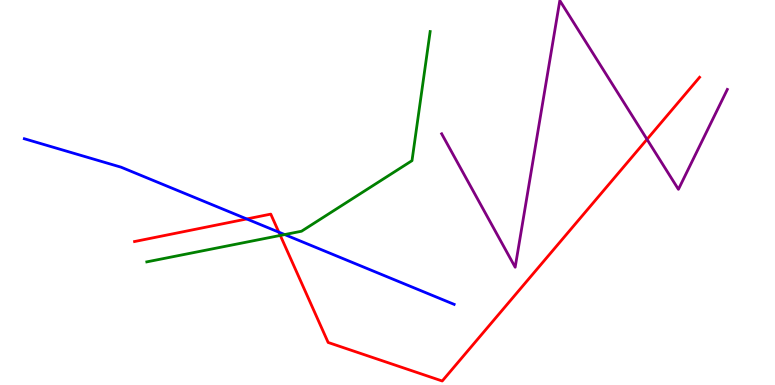[{'lines': ['blue', 'red'], 'intersections': [{'x': 3.18, 'y': 4.31}, {'x': 3.6, 'y': 3.97}]}, {'lines': ['green', 'red'], 'intersections': [{'x': 3.62, 'y': 3.88}]}, {'lines': ['purple', 'red'], 'intersections': [{'x': 8.35, 'y': 6.38}]}, {'lines': ['blue', 'green'], 'intersections': [{'x': 3.67, 'y': 3.91}]}, {'lines': ['blue', 'purple'], 'intersections': []}, {'lines': ['green', 'purple'], 'intersections': []}]